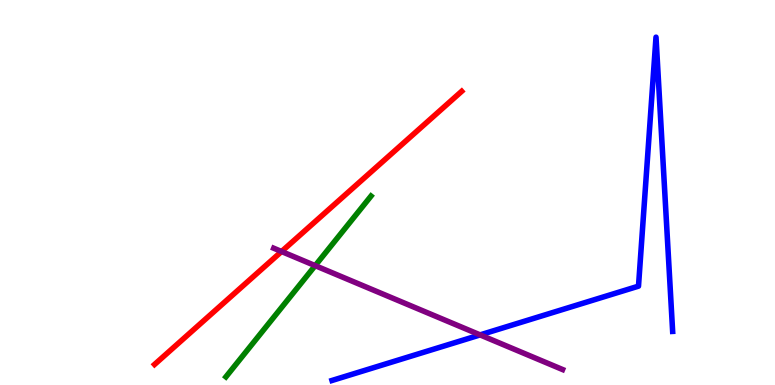[{'lines': ['blue', 'red'], 'intersections': []}, {'lines': ['green', 'red'], 'intersections': []}, {'lines': ['purple', 'red'], 'intersections': [{'x': 3.63, 'y': 3.47}]}, {'lines': ['blue', 'green'], 'intersections': []}, {'lines': ['blue', 'purple'], 'intersections': [{'x': 6.19, 'y': 1.3}]}, {'lines': ['green', 'purple'], 'intersections': [{'x': 4.07, 'y': 3.1}]}]